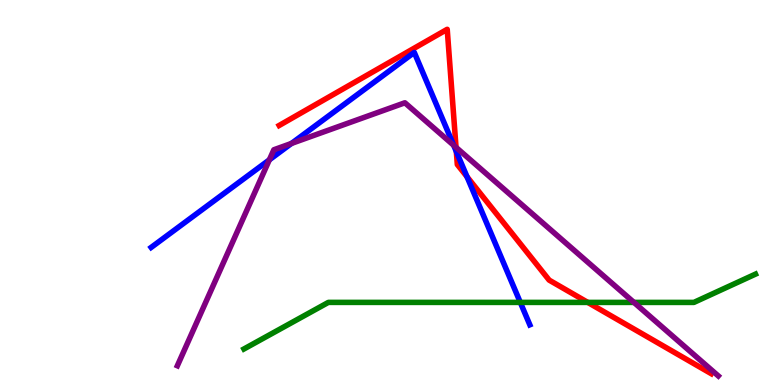[{'lines': ['blue', 'red'], 'intersections': [{'x': 5.89, 'y': 6.06}, {'x': 6.03, 'y': 5.41}]}, {'lines': ['green', 'red'], 'intersections': [{'x': 7.58, 'y': 2.15}]}, {'lines': ['purple', 'red'], 'intersections': [{'x': 5.88, 'y': 6.17}]}, {'lines': ['blue', 'green'], 'intersections': [{'x': 6.71, 'y': 2.15}]}, {'lines': ['blue', 'purple'], 'intersections': [{'x': 3.48, 'y': 5.85}, {'x': 3.76, 'y': 6.27}, {'x': 5.85, 'y': 6.23}]}, {'lines': ['green', 'purple'], 'intersections': [{'x': 8.18, 'y': 2.15}]}]